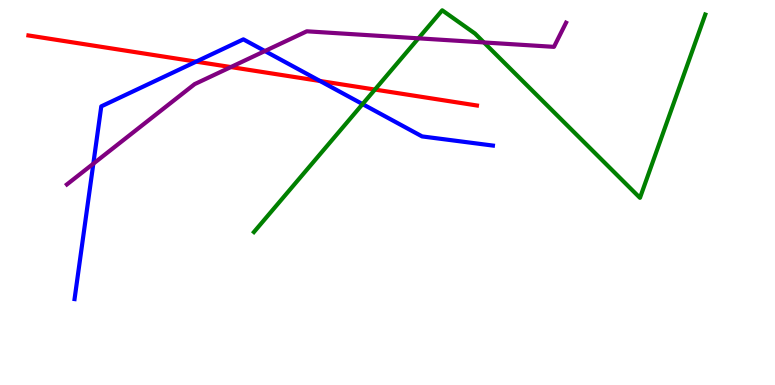[{'lines': ['blue', 'red'], 'intersections': [{'x': 2.53, 'y': 8.4}, {'x': 4.13, 'y': 7.9}]}, {'lines': ['green', 'red'], 'intersections': [{'x': 4.84, 'y': 7.67}]}, {'lines': ['purple', 'red'], 'intersections': [{'x': 2.98, 'y': 8.26}]}, {'lines': ['blue', 'green'], 'intersections': [{'x': 4.68, 'y': 7.3}]}, {'lines': ['blue', 'purple'], 'intersections': [{'x': 1.2, 'y': 5.75}, {'x': 3.42, 'y': 8.67}]}, {'lines': ['green', 'purple'], 'intersections': [{'x': 5.4, 'y': 9.0}, {'x': 6.24, 'y': 8.9}]}]